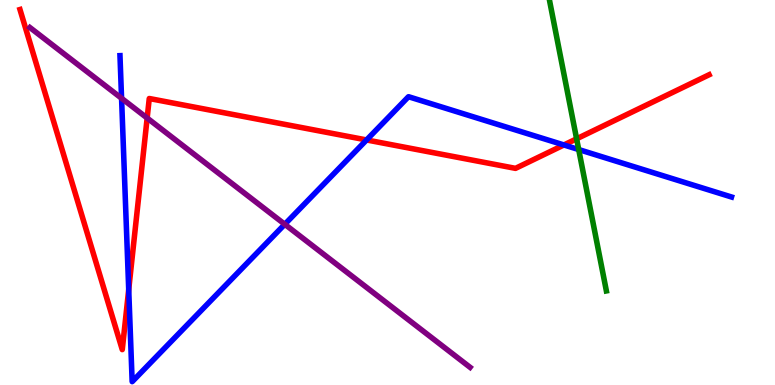[{'lines': ['blue', 'red'], 'intersections': [{'x': 1.66, 'y': 2.48}, {'x': 4.73, 'y': 6.36}, {'x': 7.28, 'y': 6.23}]}, {'lines': ['green', 'red'], 'intersections': [{'x': 7.44, 'y': 6.39}]}, {'lines': ['purple', 'red'], 'intersections': [{'x': 1.9, 'y': 6.93}]}, {'lines': ['blue', 'green'], 'intersections': [{'x': 7.47, 'y': 6.12}]}, {'lines': ['blue', 'purple'], 'intersections': [{'x': 1.57, 'y': 7.45}, {'x': 3.67, 'y': 4.17}]}, {'lines': ['green', 'purple'], 'intersections': []}]